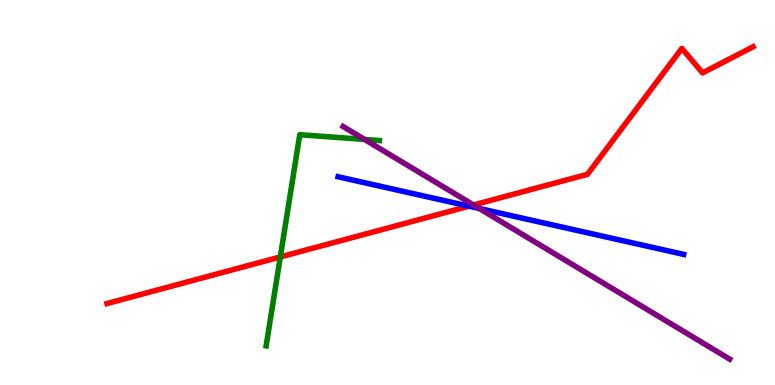[{'lines': ['blue', 'red'], 'intersections': [{'x': 6.05, 'y': 4.64}]}, {'lines': ['green', 'red'], 'intersections': [{'x': 3.62, 'y': 3.33}]}, {'lines': ['purple', 'red'], 'intersections': [{'x': 6.11, 'y': 4.68}]}, {'lines': ['blue', 'green'], 'intersections': []}, {'lines': ['blue', 'purple'], 'intersections': [{'x': 6.18, 'y': 4.58}]}, {'lines': ['green', 'purple'], 'intersections': [{'x': 4.7, 'y': 6.38}]}]